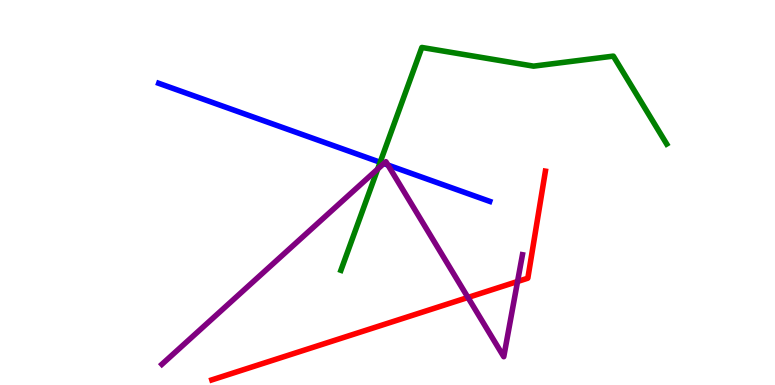[{'lines': ['blue', 'red'], 'intersections': []}, {'lines': ['green', 'red'], 'intersections': []}, {'lines': ['purple', 'red'], 'intersections': [{'x': 6.04, 'y': 2.27}, {'x': 6.68, 'y': 2.69}]}, {'lines': ['blue', 'green'], 'intersections': [{'x': 4.91, 'y': 5.78}]}, {'lines': ['blue', 'purple'], 'intersections': [{'x': 4.95, 'y': 5.75}, {'x': 5.01, 'y': 5.71}]}, {'lines': ['green', 'purple'], 'intersections': [{'x': 4.87, 'y': 5.61}]}]